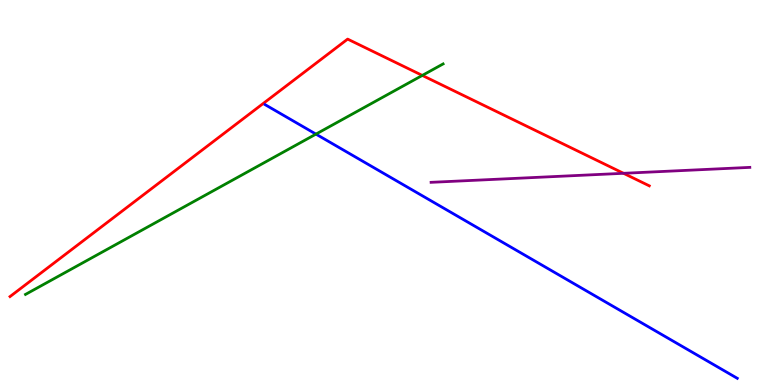[{'lines': ['blue', 'red'], 'intersections': []}, {'lines': ['green', 'red'], 'intersections': [{'x': 5.45, 'y': 8.04}]}, {'lines': ['purple', 'red'], 'intersections': [{'x': 8.05, 'y': 5.5}]}, {'lines': ['blue', 'green'], 'intersections': [{'x': 4.08, 'y': 6.52}]}, {'lines': ['blue', 'purple'], 'intersections': []}, {'lines': ['green', 'purple'], 'intersections': []}]